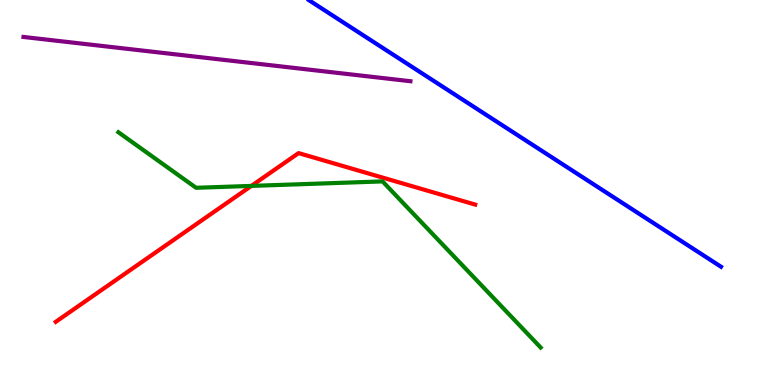[{'lines': ['blue', 'red'], 'intersections': []}, {'lines': ['green', 'red'], 'intersections': [{'x': 3.24, 'y': 5.17}]}, {'lines': ['purple', 'red'], 'intersections': []}, {'lines': ['blue', 'green'], 'intersections': []}, {'lines': ['blue', 'purple'], 'intersections': []}, {'lines': ['green', 'purple'], 'intersections': []}]